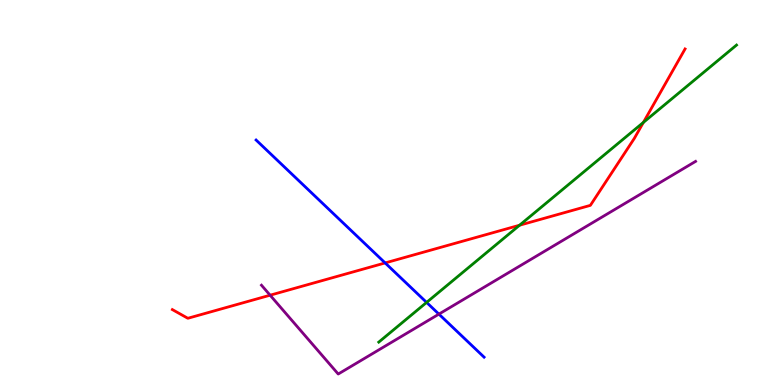[{'lines': ['blue', 'red'], 'intersections': [{'x': 4.97, 'y': 3.17}]}, {'lines': ['green', 'red'], 'intersections': [{'x': 6.7, 'y': 4.15}, {'x': 8.3, 'y': 6.82}]}, {'lines': ['purple', 'red'], 'intersections': [{'x': 3.49, 'y': 2.33}]}, {'lines': ['blue', 'green'], 'intersections': [{'x': 5.5, 'y': 2.15}]}, {'lines': ['blue', 'purple'], 'intersections': [{'x': 5.66, 'y': 1.84}]}, {'lines': ['green', 'purple'], 'intersections': []}]